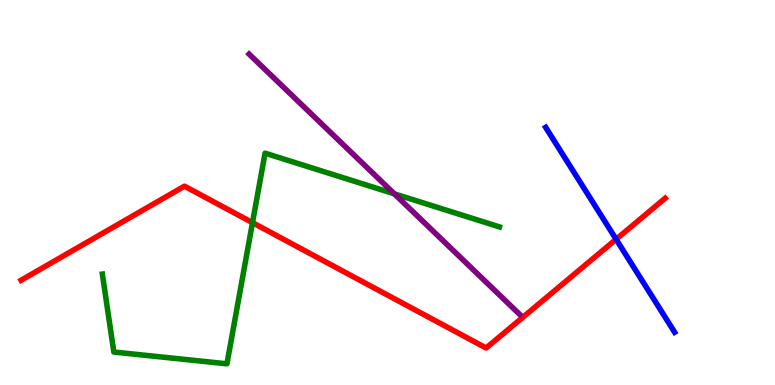[{'lines': ['blue', 'red'], 'intersections': [{'x': 7.95, 'y': 3.79}]}, {'lines': ['green', 'red'], 'intersections': [{'x': 3.26, 'y': 4.22}]}, {'lines': ['purple', 'red'], 'intersections': []}, {'lines': ['blue', 'green'], 'intersections': []}, {'lines': ['blue', 'purple'], 'intersections': []}, {'lines': ['green', 'purple'], 'intersections': [{'x': 5.09, 'y': 4.97}]}]